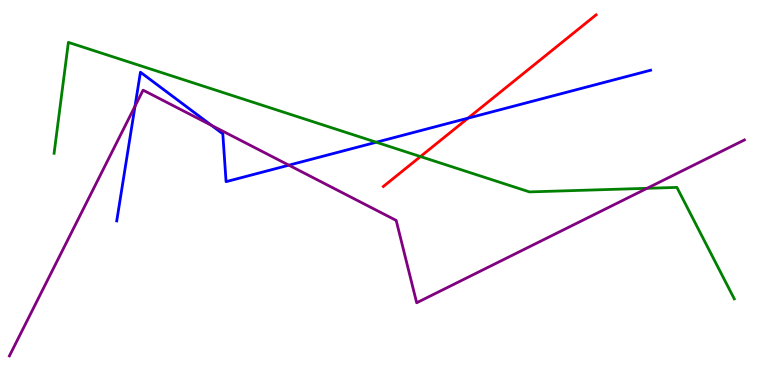[{'lines': ['blue', 'red'], 'intersections': [{'x': 6.04, 'y': 6.93}]}, {'lines': ['green', 'red'], 'intersections': [{'x': 5.43, 'y': 5.93}]}, {'lines': ['purple', 'red'], 'intersections': []}, {'lines': ['blue', 'green'], 'intersections': [{'x': 4.86, 'y': 6.31}]}, {'lines': ['blue', 'purple'], 'intersections': [{'x': 1.74, 'y': 7.24}, {'x': 2.73, 'y': 6.74}, {'x': 3.73, 'y': 5.71}]}, {'lines': ['green', 'purple'], 'intersections': [{'x': 8.35, 'y': 5.11}]}]